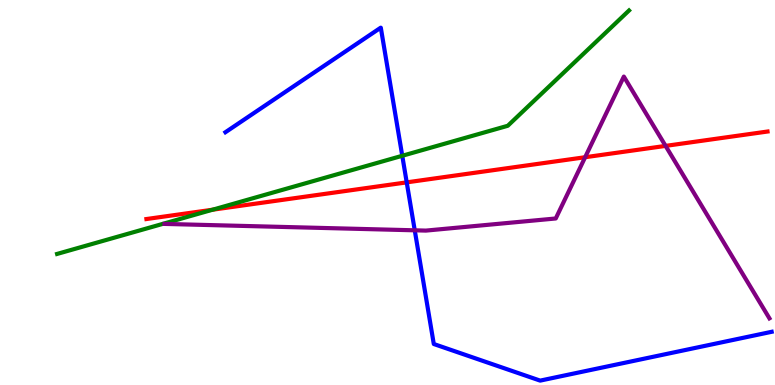[{'lines': ['blue', 'red'], 'intersections': [{'x': 5.25, 'y': 5.26}]}, {'lines': ['green', 'red'], 'intersections': [{'x': 2.74, 'y': 4.55}]}, {'lines': ['purple', 'red'], 'intersections': [{'x': 7.55, 'y': 5.92}, {'x': 8.59, 'y': 6.21}]}, {'lines': ['blue', 'green'], 'intersections': [{'x': 5.19, 'y': 5.95}]}, {'lines': ['blue', 'purple'], 'intersections': [{'x': 5.35, 'y': 4.02}]}, {'lines': ['green', 'purple'], 'intersections': []}]